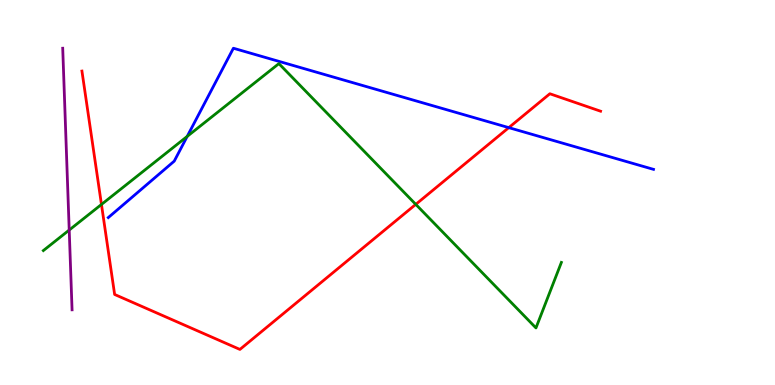[{'lines': ['blue', 'red'], 'intersections': [{'x': 6.57, 'y': 6.68}]}, {'lines': ['green', 'red'], 'intersections': [{'x': 1.31, 'y': 4.69}, {'x': 5.36, 'y': 4.69}]}, {'lines': ['purple', 'red'], 'intersections': []}, {'lines': ['blue', 'green'], 'intersections': [{'x': 2.42, 'y': 6.46}]}, {'lines': ['blue', 'purple'], 'intersections': []}, {'lines': ['green', 'purple'], 'intersections': [{'x': 0.893, 'y': 4.02}]}]